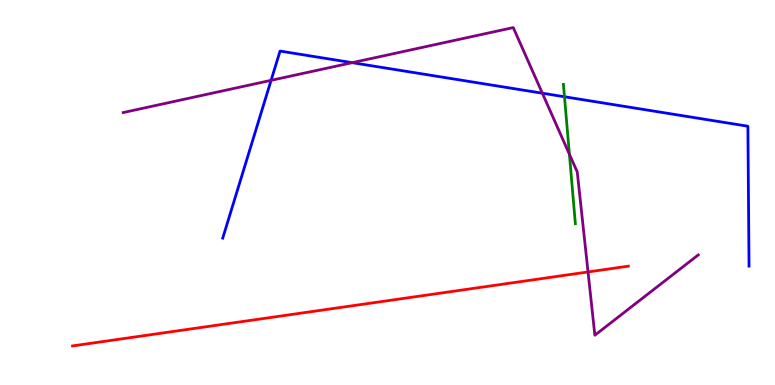[{'lines': ['blue', 'red'], 'intersections': []}, {'lines': ['green', 'red'], 'intersections': []}, {'lines': ['purple', 'red'], 'intersections': [{'x': 7.59, 'y': 2.94}]}, {'lines': ['blue', 'green'], 'intersections': [{'x': 7.28, 'y': 7.49}]}, {'lines': ['blue', 'purple'], 'intersections': [{'x': 3.5, 'y': 7.91}, {'x': 4.54, 'y': 8.37}, {'x': 7.0, 'y': 7.58}]}, {'lines': ['green', 'purple'], 'intersections': [{'x': 7.35, 'y': 5.99}]}]